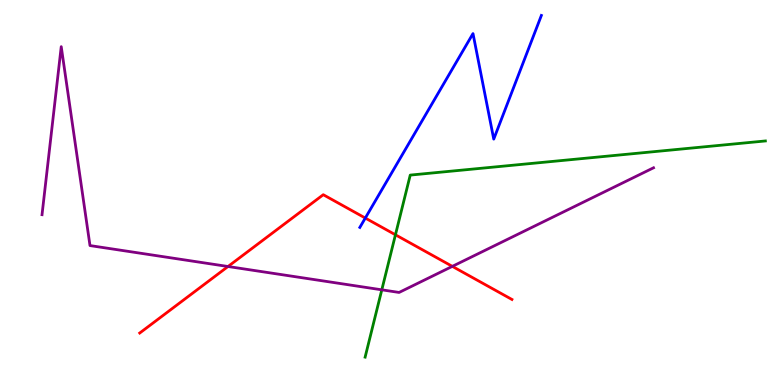[{'lines': ['blue', 'red'], 'intersections': [{'x': 4.71, 'y': 4.34}]}, {'lines': ['green', 'red'], 'intersections': [{'x': 5.1, 'y': 3.9}]}, {'lines': ['purple', 'red'], 'intersections': [{'x': 2.94, 'y': 3.08}, {'x': 5.84, 'y': 3.08}]}, {'lines': ['blue', 'green'], 'intersections': []}, {'lines': ['blue', 'purple'], 'intersections': []}, {'lines': ['green', 'purple'], 'intersections': [{'x': 4.93, 'y': 2.47}]}]